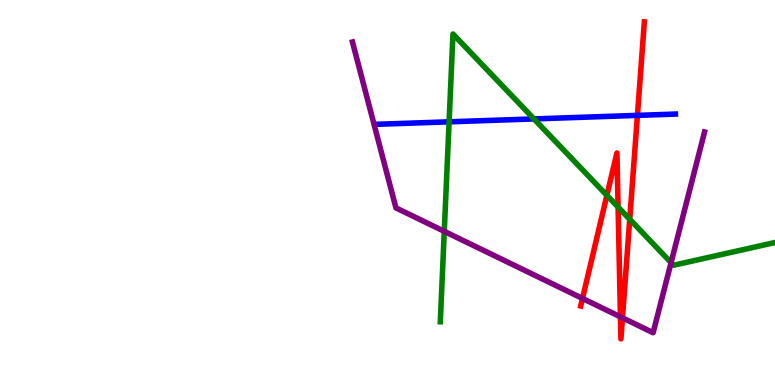[{'lines': ['blue', 'red'], 'intersections': [{'x': 8.23, 'y': 7.0}]}, {'lines': ['green', 'red'], 'intersections': [{'x': 7.83, 'y': 4.93}, {'x': 7.98, 'y': 4.62}, {'x': 8.13, 'y': 4.3}]}, {'lines': ['purple', 'red'], 'intersections': [{'x': 7.52, 'y': 2.25}, {'x': 8.01, 'y': 1.77}, {'x': 8.03, 'y': 1.74}]}, {'lines': ['blue', 'green'], 'intersections': [{'x': 5.79, 'y': 6.84}, {'x': 6.89, 'y': 6.91}]}, {'lines': ['blue', 'purple'], 'intersections': []}, {'lines': ['green', 'purple'], 'intersections': [{'x': 5.73, 'y': 3.99}, {'x': 8.66, 'y': 3.18}]}]